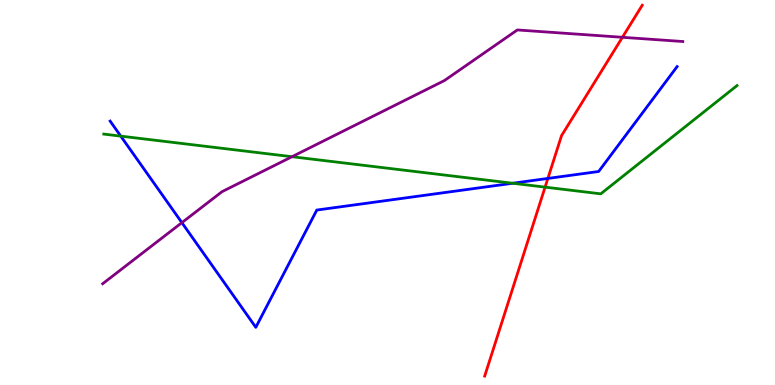[{'lines': ['blue', 'red'], 'intersections': [{'x': 7.07, 'y': 5.37}]}, {'lines': ['green', 'red'], 'intersections': [{'x': 7.03, 'y': 5.14}]}, {'lines': ['purple', 'red'], 'intersections': [{'x': 8.03, 'y': 9.03}]}, {'lines': ['blue', 'green'], 'intersections': [{'x': 1.56, 'y': 6.46}, {'x': 6.62, 'y': 5.24}]}, {'lines': ['blue', 'purple'], 'intersections': [{'x': 2.35, 'y': 4.22}]}, {'lines': ['green', 'purple'], 'intersections': [{'x': 3.77, 'y': 5.93}]}]